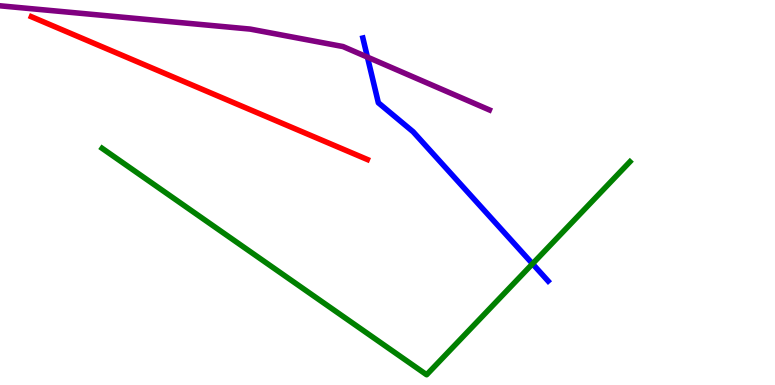[{'lines': ['blue', 'red'], 'intersections': []}, {'lines': ['green', 'red'], 'intersections': []}, {'lines': ['purple', 'red'], 'intersections': []}, {'lines': ['blue', 'green'], 'intersections': [{'x': 6.87, 'y': 3.15}]}, {'lines': ['blue', 'purple'], 'intersections': [{'x': 4.74, 'y': 8.52}]}, {'lines': ['green', 'purple'], 'intersections': []}]